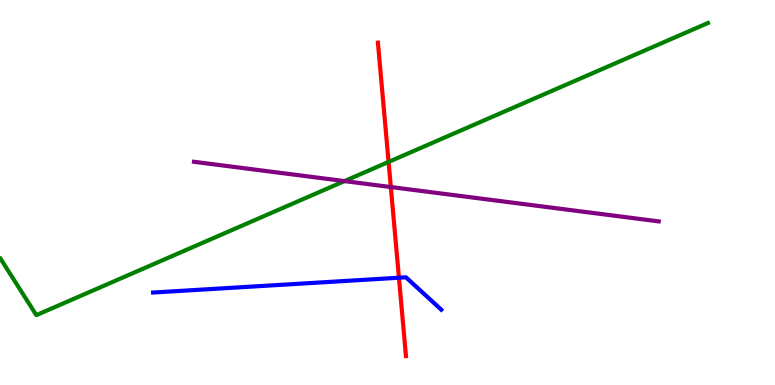[{'lines': ['blue', 'red'], 'intersections': [{'x': 5.15, 'y': 2.79}]}, {'lines': ['green', 'red'], 'intersections': [{'x': 5.01, 'y': 5.79}]}, {'lines': ['purple', 'red'], 'intersections': [{'x': 5.04, 'y': 5.14}]}, {'lines': ['blue', 'green'], 'intersections': []}, {'lines': ['blue', 'purple'], 'intersections': []}, {'lines': ['green', 'purple'], 'intersections': [{'x': 4.45, 'y': 5.3}]}]